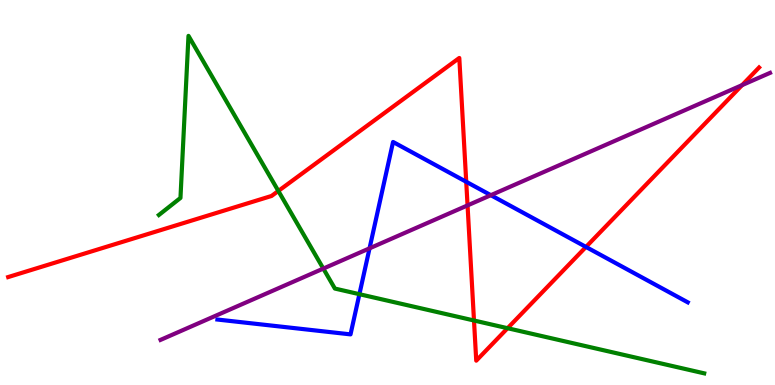[{'lines': ['blue', 'red'], 'intersections': [{'x': 6.02, 'y': 5.28}, {'x': 7.56, 'y': 3.59}]}, {'lines': ['green', 'red'], 'intersections': [{'x': 3.59, 'y': 5.04}, {'x': 6.12, 'y': 1.68}, {'x': 6.55, 'y': 1.48}]}, {'lines': ['purple', 'red'], 'intersections': [{'x': 6.03, 'y': 4.67}, {'x': 9.58, 'y': 7.79}]}, {'lines': ['blue', 'green'], 'intersections': [{'x': 4.64, 'y': 2.36}]}, {'lines': ['blue', 'purple'], 'intersections': [{'x': 4.77, 'y': 3.55}, {'x': 6.33, 'y': 4.93}]}, {'lines': ['green', 'purple'], 'intersections': [{'x': 4.17, 'y': 3.02}]}]